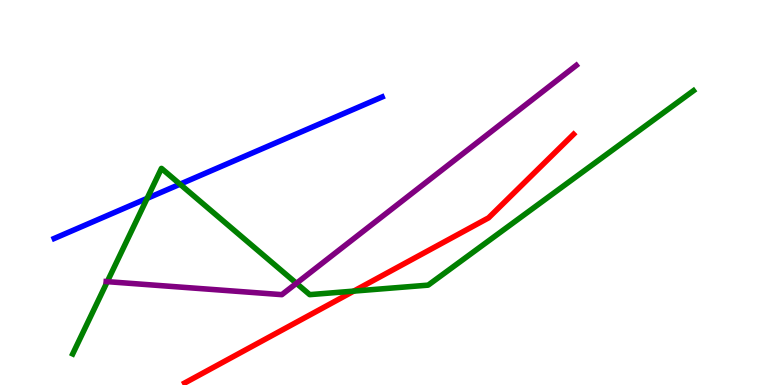[{'lines': ['blue', 'red'], 'intersections': []}, {'lines': ['green', 'red'], 'intersections': [{'x': 4.56, 'y': 2.44}]}, {'lines': ['purple', 'red'], 'intersections': []}, {'lines': ['blue', 'green'], 'intersections': [{'x': 1.9, 'y': 4.85}, {'x': 2.32, 'y': 5.22}]}, {'lines': ['blue', 'purple'], 'intersections': []}, {'lines': ['green', 'purple'], 'intersections': [{'x': 1.38, 'y': 2.68}, {'x': 3.82, 'y': 2.64}]}]